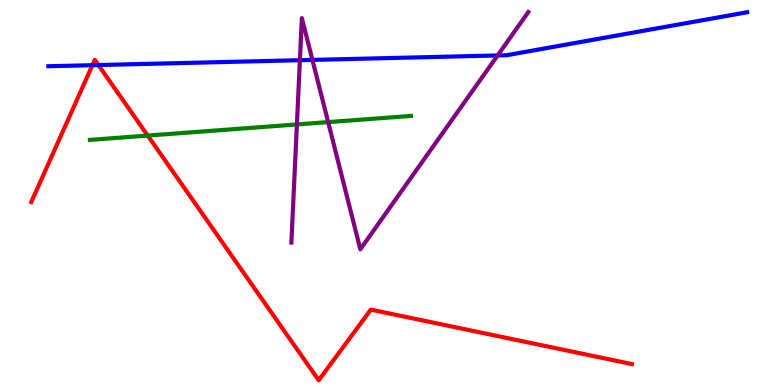[{'lines': ['blue', 'red'], 'intersections': [{'x': 1.19, 'y': 8.31}, {'x': 1.27, 'y': 8.31}]}, {'lines': ['green', 'red'], 'intersections': [{'x': 1.91, 'y': 6.48}]}, {'lines': ['purple', 'red'], 'intersections': []}, {'lines': ['blue', 'green'], 'intersections': []}, {'lines': ['blue', 'purple'], 'intersections': [{'x': 3.87, 'y': 8.44}, {'x': 4.03, 'y': 8.44}, {'x': 6.42, 'y': 8.56}]}, {'lines': ['green', 'purple'], 'intersections': [{'x': 3.83, 'y': 6.77}, {'x': 4.23, 'y': 6.83}]}]